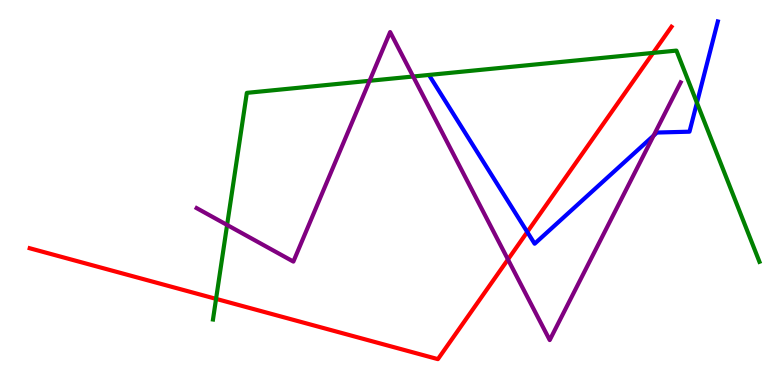[{'lines': ['blue', 'red'], 'intersections': [{'x': 6.8, 'y': 3.97}]}, {'lines': ['green', 'red'], 'intersections': [{'x': 2.79, 'y': 2.24}, {'x': 8.43, 'y': 8.63}]}, {'lines': ['purple', 'red'], 'intersections': [{'x': 6.55, 'y': 3.26}]}, {'lines': ['blue', 'green'], 'intersections': [{'x': 8.99, 'y': 7.33}]}, {'lines': ['blue', 'purple'], 'intersections': [{'x': 8.43, 'y': 6.48}]}, {'lines': ['green', 'purple'], 'intersections': [{'x': 2.93, 'y': 4.16}, {'x': 4.77, 'y': 7.9}, {'x': 5.33, 'y': 8.01}]}]